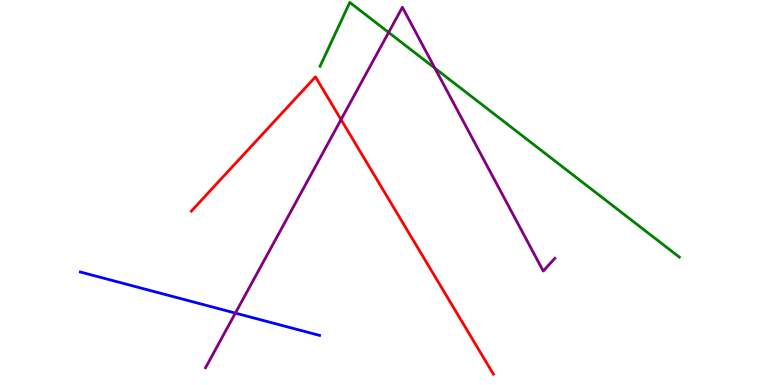[{'lines': ['blue', 'red'], 'intersections': []}, {'lines': ['green', 'red'], 'intersections': []}, {'lines': ['purple', 'red'], 'intersections': [{'x': 4.4, 'y': 6.89}]}, {'lines': ['blue', 'green'], 'intersections': []}, {'lines': ['blue', 'purple'], 'intersections': [{'x': 3.04, 'y': 1.87}]}, {'lines': ['green', 'purple'], 'intersections': [{'x': 5.01, 'y': 9.16}, {'x': 5.61, 'y': 8.23}]}]